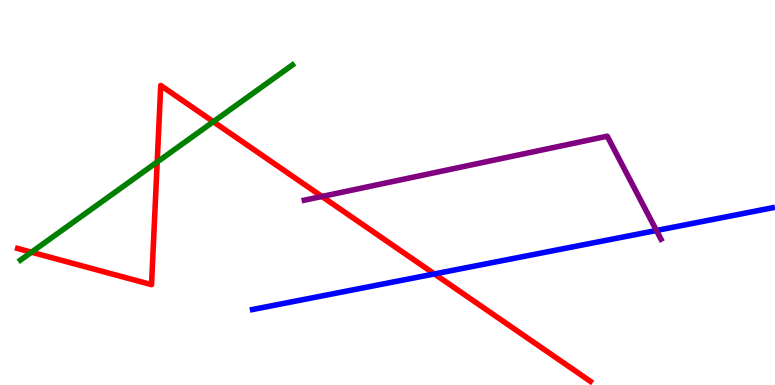[{'lines': ['blue', 'red'], 'intersections': [{'x': 5.61, 'y': 2.88}]}, {'lines': ['green', 'red'], 'intersections': [{'x': 0.406, 'y': 3.45}, {'x': 2.03, 'y': 5.79}, {'x': 2.75, 'y': 6.84}]}, {'lines': ['purple', 'red'], 'intersections': [{'x': 4.15, 'y': 4.9}]}, {'lines': ['blue', 'green'], 'intersections': []}, {'lines': ['blue', 'purple'], 'intersections': [{'x': 8.47, 'y': 4.01}]}, {'lines': ['green', 'purple'], 'intersections': []}]